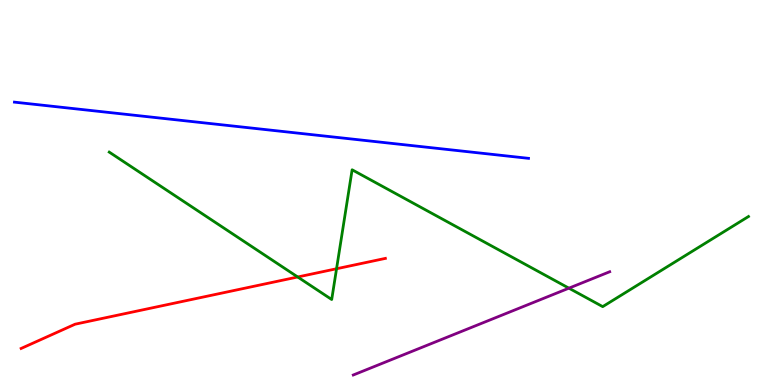[{'lines': ['blue', 'red'], 'intersections': []}, {'lines': ['green', 'red'], 'intersections': [{'x': 3.84, 'y': 2.81}, {'x': 4.34, 'y': 3.02}]}, {'lines': ['purple', 'red'], 'intersections': []}, {'lines': ['blue', 'green'], 'intersections': []}, {'lines': ['blue', 'purple'], 'intersections': []}, {'lines': ['green', 'purple'], 'intersections': [{'x': 7.34, 'y': 2.51}]}]